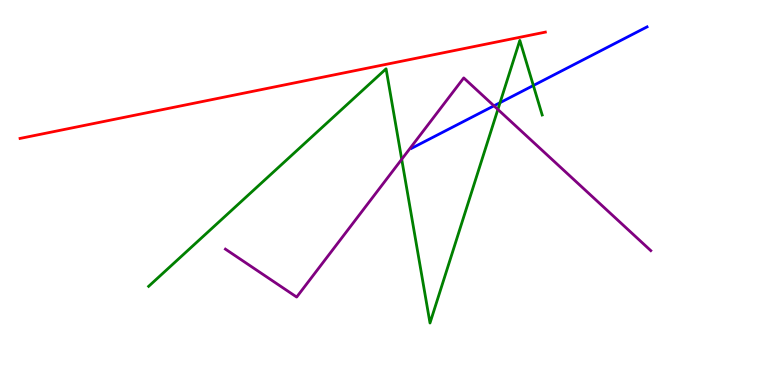[{'lines': ['blue', 'red'], 'intersections': []}, {'lines': ['green', 'red'], 'intersections': []}, {'lines': ['purple', 'red'], 'intersections': []}, {'lines': ['blue', 'green'], 'intersections': [{'x': 6.45, 'y': 7.33}, {'x': 6.88, 'y': 7.78}]}, {'lines': ['blue', 'purple'], 'intersections': [{'x': 6.37, 'y': 7.25}]}, {'lines': ['green', 'purple'], 'intersections': [{'x': 5.18, 'y': 5.86}, {'x': 6.42, 'y': 7.16}]}]